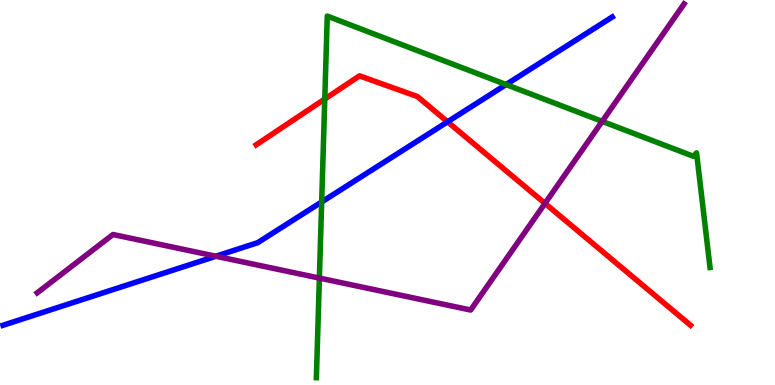[{'lines': ['blue', 'red'], 'intersections': [{'x': 5.78, 'y': 6.84}]}, {'lines': ['green', 'red'], 'intersections': [{'x': 4.19, 'y': 7.43}]}, {'lines': ['purple', 'red'], 'intersections': [{'x': 7.03, 'y': 4.72}]}, {'lines': ['blue', 'green'], 'intersections': [{'x': 4.15, 'y': 4.75}, {'x': 6.53, 'y': 7.8}]}, {'lines': ['blue', 'purple'], 'intersections': [{'x': 2.79, 'y': 3.34}]}, {'lines': ['green', 'purple'], 'intersections': [{'x': 4.12, 'y': 2.78}, {'x': 7.77, 'y': 6.85}]}]